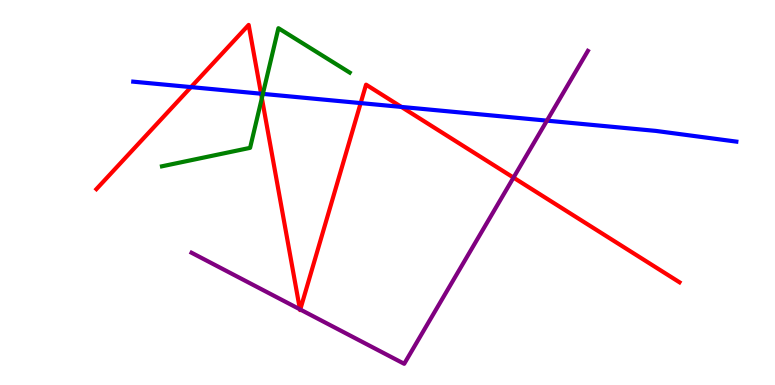[{'lines': ['blue', 'red'], 'intersections': [{'x': 2.46, 'y': 7.74}, {'x': 3.37, 'y': 7.57}, {'x': 4.65, 'y': 7.32}, {'x': 5.18, 'y': 7.22}]}, {'lines': ['green', 'red'], 'intersections': [{'x': 3.38, 'y': 7.45}]}, {'lines': ['purple', 'red'], 'intersections': [{'x': 3.87, 'y': 1.97}, {'x': 3.87, 'y': 1.96}, {'x': 6.63, 'y': 5.39}]}, {'lines': ['blue', 'green'], 'intersections': [{'x': 3.39, 'y': 7.56}]}, {'lines': ['blue', 'purple'], 'intersections': [{'x': 7.06, 'y': 6.87}]}, {'lines': ['green', 'purple'], 'intersections': []}]